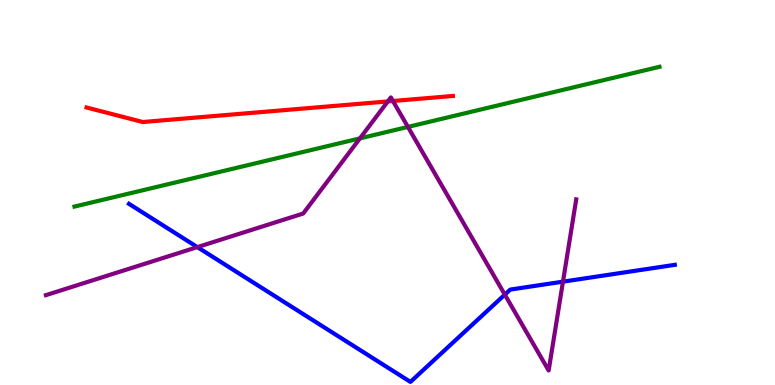[{'lines': ['blue', 'red'], 'intersections': []}, {'lines': ['green', 'red'], 'intersections': []}, {'lines': ['purple', 'red'], 'intersections': [{'x': 5.0, 'y': 7.37}, {'x': 5.07, 'y': 7.38}]}, {'lines': ['blue', 'green'], 'intersections': []}, {'lines': ['blue', 'purple'], 'intersections': [{'x': 2.55, 'y': 3.58}, {'x': 6.51, 'y': 2.35}, {'x': 7.26, 'y': 2.68}]}, {'lines': ['green', 'purple'], 'intersections': [{'x': 4.64, 'y': 6.41}, {'x': 5.26, 'y': 6.7}]}]